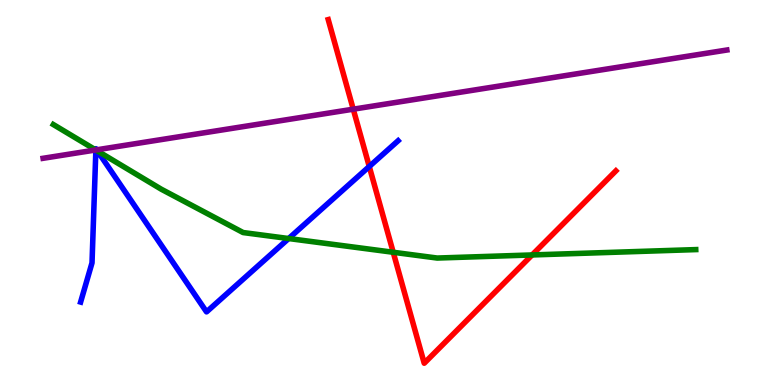[{'lines': ['blue', 'red'], 'intersections': [{'x': 4.76, 'y': 5.68}]}, {'lines': ['green', 'red'], 'intersections': [{'x': 5.07, 'y': 3.45}, {'x': 6.87, 'y': 3.38}]}, {'lines': ['purple', 'red'], 'intersections': [{'x': 4.56, 'y': 7.16}]}, {'lines': ['blue', 'green'], 'intersections': [{'x': 1.24, 'y': 6.1}, {'x': 1.26, 'y': 6.08}, {'x': 3.72, 'y': 3.8}]}, {'lines': ['blue', 'purple'], 'intersections': [{'x': 1.24, 'y': 6.11}, {'x': 1.25, 'y': 6.11}]}, {'lines': ['green', 'purple'], 'intersections': [{'x': 1.24, 'y': 6.1}]}]